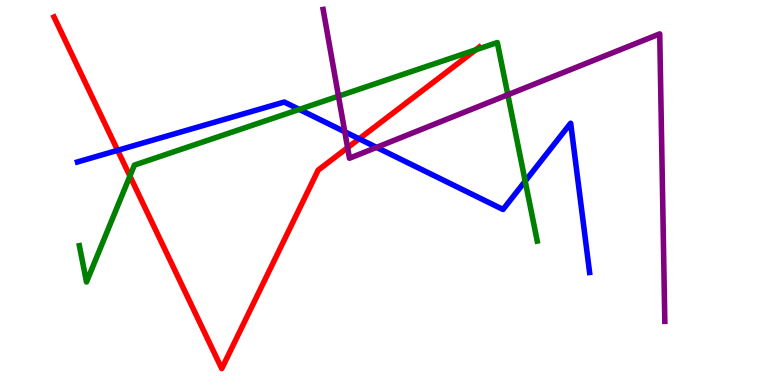[{'lines': ['blue', 'red'], 'intersections': [{'x': 1.52, 'y': 6.1}, {'x': 4.63, 'y': 6.39}]}, {'lines': ['green', 'red'], 'intersections': [{'x': 1.68, 'y': 5.43}, {'x': 6.14, 'y': 8.71}]}, {'lines': ['purple', 'red'], 'intersections': [{'x': 4.49, 'y': 6.16}]}, {'lines': ['blue', 'green'], 'intersections': [{'x': 3.86, 'y': 7.16}, {'x': 6.78, 'y': 5.29}]}, {'lines': ['blue', 'purple'], 'intersections': [{'x': 4.45, 'y': 6.58}, {'x': 4.86, 'y': 6.17}]}, {'lines': ['green', 'purple'], 'intersections': [{'x': 4.37, 'y': 7.5}, {'x': 6.55, 'y': 7.54}]}]